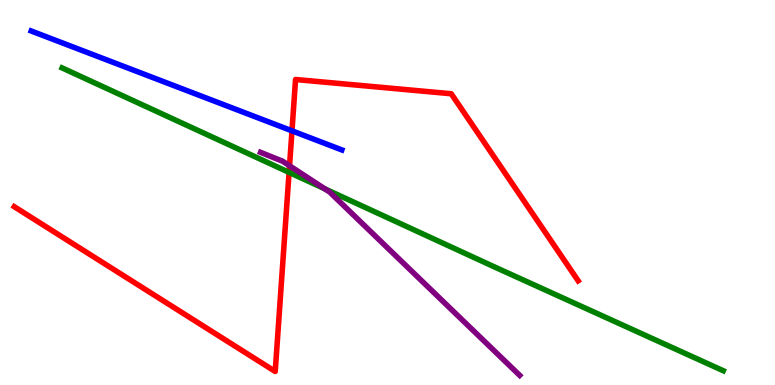[{'lines': ['blue', 'red'], 'intersections': [{'x': 3.77, 'y': 6.6}]}, {'lines': ['green', 'red'], 'intersections': [{'x': 3.73, 'y': 5.52}]}, {'lines': ['purple', 'red'], 'intersections': [{'x': 3.74, 'y': 5.69}]}, {'lines': ['blue', 'green'], 'intersections': []}, {'lines': ['blue', 'purple'], 'intersections': []}, {'lines': ['green', 'purple'], 'intersections': [{'x': 4.19, 'y': 5.1}]}]